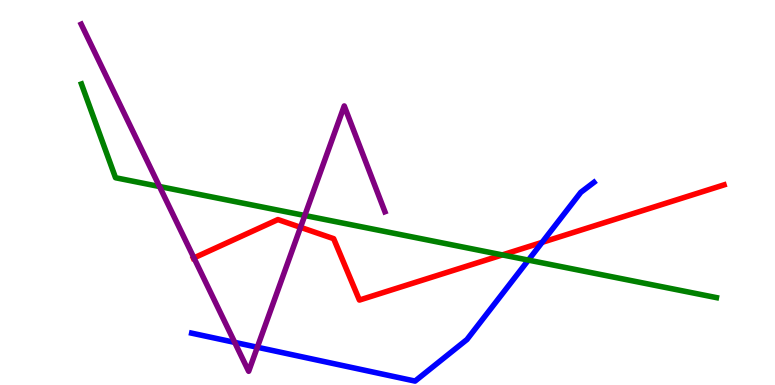[{'lines': ['blue', 'red'], 'intersections': [{'x': 6.99, 'y': 3.71}]}, {'lines': ['green', 'red'], 'intersections': [{'x': 6.48, 'y': 3.38}]}, {'lines': ['purple', 'red'], 'intersections': [{'x': 2.5, 'y': 3.3}, {'x': 3.88, 'y': 4.1}]}, {'lines': ['blue', 'green'], 'intersections': [{'x': 6.82, 'y': 3.24}]}, {'lines': ['blue', 'purple'], 'intersections': [{'x': 3.03, 'y': 1.11}, {'x': 3.32, 'y': 0.981}]}, {'lines': ['green', 'purple'], 'intersections': [{'x': 2.06, 'y': 5.16}, {'x': 3.93, 'y': 4.4}]}]